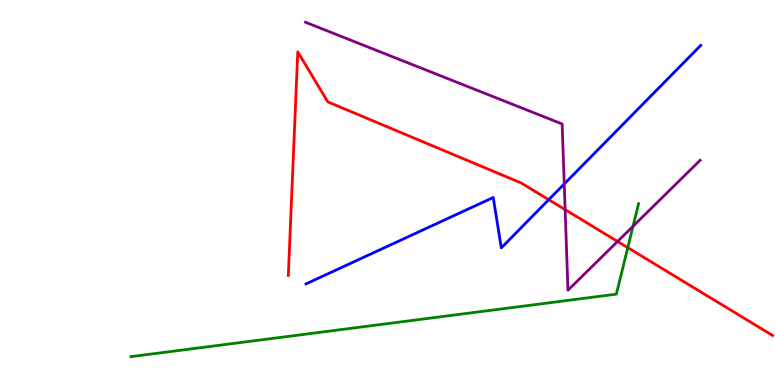[{'lines': ['blue', 'red'], 'intersections': [{'x': 7.08, 'y': 4.81}]}, {'lines': ['green', 'red'], 'intersections': [{'x': 8.1, 'y': 3.57}]}, {'lines': ['purple', 'red'], 'intersections': [{'x': 7.29, 'y': 4.55}, {'x': 7.97, 'y': 3.73}]}, {'lines': ['blue', 'green'], 'intersections': []}, {'lines': ['blue', 'purple'], 'intersections': [{'x': 7.28, 'y': 5.22}]}, {'lines': ['green', 'purple'], 'intersections': [{'x': 8.17, 'y': 4.12}]}]